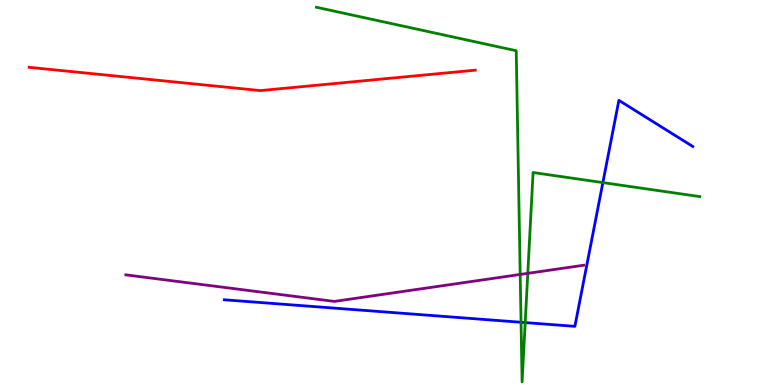[{'lines': ['blue', 'red'], 'intersections': []}, {'lines': ['green', 'red'], 'intersections': []}, {'lines': ['purple', 'red'], 'intersections': []}, {'lines': ['blue', 'green'], 'intersections': [{'x': 6.72, 'y': 1.63}, {'x': 6.78, 'y': 1.62}, {'x': 7.78, 'y': 5.26}]}, {'lines': ['blue', 'purple'], 'intersections': []}, {'lines': ['green', 'purple'], 'intersections': [{'x': 6.71, 'y': 2.87}, {'x': 6.81, 'y': 2.9}]}]